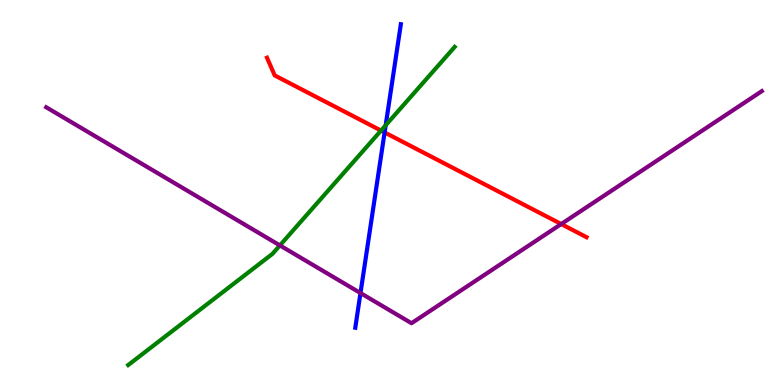[{'lines': ['blue', 'red'], 'intersections': [{'x': 4.96, 'y': 6.56}]}, {'lines': ['green', 'red'], 'intersections': [{'x': 4.92, 'y': 6.61}]}, {'lines': ['purple', 'red'], 'intersections': [{'x': 7.24, 'y': 4.18}]}, {'lines': ['blue', 'green'], 'intersections': [{'x': 4.98, 'y': 6.75}]}, {'lines': ['blue', 'purple'], 'intersections': [{'x': 4.65, 'y': 2.39}]}, {'lines': ['green', 'purple'], 'intersections': [{'x': 3.61, 'y': 3.63}]}]